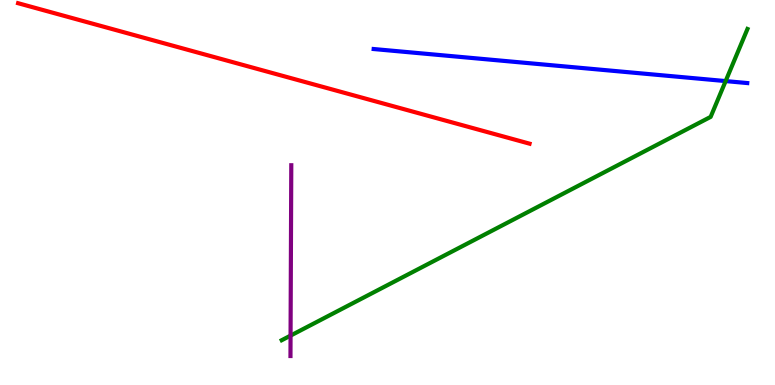[{'lines': ['blue', 'red'], 'intersections': []}, {'lines': ['green', 'red'], 'intersections': []}, {'lines': ['purple', 'red'], 'intersections': []}, {'lines': ['blue', 'green'], 'intersections': [{'x': 9.36, 'y': 7.89}]}, {'lines': ['blue', 'purple'], 'intersections': []}, {'lines': ['green', 'purple'], 'intersections': [{'x': 3.75, 'y': 1.28}]}]